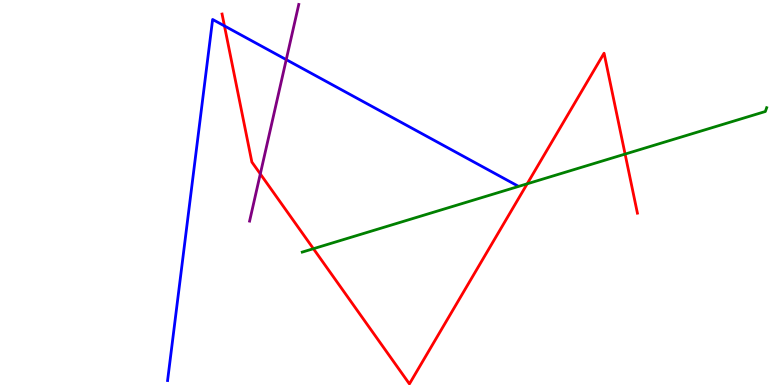[{'lines': ['blue', 'red'], 'intersections': [{'x': 2.9, 'y': 9.33}]}, {'lines': ['green', 'red'], 'intersections': [{'x': 4.04, 'y': 3.54}, {'x': 6.8, 'y': 5.23}, {'x': 8.07, 'y': 6.0}]}, {'lines': ['purple', 'red'], 'intersections': [{'x': 3.36, 'y': 5.48}]}, {'lines': ['blue', 'green'], 'intersections': []}, {'lines': ['blue', 'purple'], 'intersections': [{'x': 3.69, 'y': 8.45}]}, {'lines': ['green', 'purple'], 'intersections': []}]